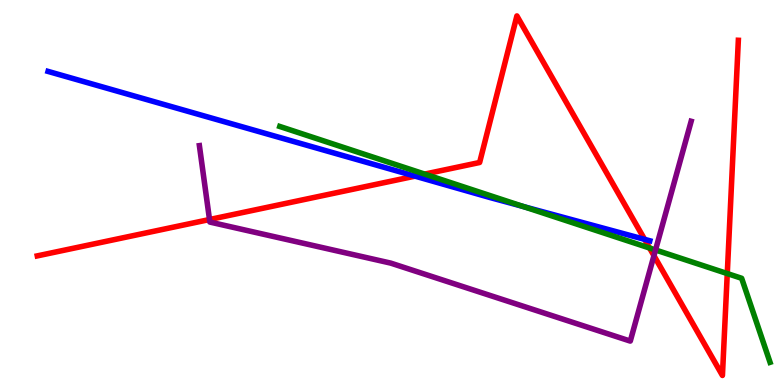[{'lines': ['blue', 'red'], 'intersections': [{'x': 5.36, 'y': 5.43}, {'x': 8.32, 'y': 3.78}]}, {'lines': ['green', 'red'], 'intersections': [{'x': 5.48, 'y': 5.48}, {'x': 8.38, 'y': 3.56}, {'x': 9.38, 'y': 2.89}]}, {'lines': ['purple', 'red'], 'intersections': [{'x': 2.7, 'y': 4.3}, {'x': 8.44, 'y': 3.36}]}, {'lines': ['blue', 'green'], 'intersections': [{'x': 6.76, 'y': 4.63}]}, {'lines': ['blue', 'purple'], 'intersections': []}, {'lines': ['green', 'purple'], 'intersections': [{'x': 8.46, 'y': 3.51}]}]